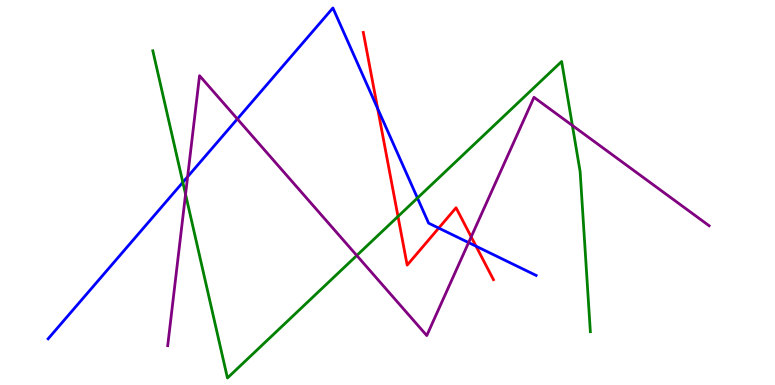[{'lines': ['blue', 'red'], 'intersections': [{'x': 4.87, 'y': 7.18}, {'x': 5.66, 'y': 4.08}, {'x': 6.14, 'y': 3.6}]}, {'lines': ['green', 'red'], 'intersections': [{'x': 5.14, 'y': 4.38}]}, {'lines': ['purple', 'red'], 'intersections': [{'x': 6.08, 'y': 3.85}]}, {'lines': ['blue', 'green'], 'intersections': [{'x': 2.36, 'y': 5.26}, {'x': 5.39, 'y': 4.86}]}, {'lines': ['blue', 'purple'], 'intersections': [{'x': 2.42, 'y': 5.41}, {'x': 3.06, 'y': 6.91}, {'x': 6.05, 'y': 3.7}]}, {'lines': ['green', 'purple'], 'intersections': [{'x': 2.39, 'y': 4.95}, {'x': 4.6, 'y': 3.36}, {'x': 7.39, 'y': 6.74}]}]